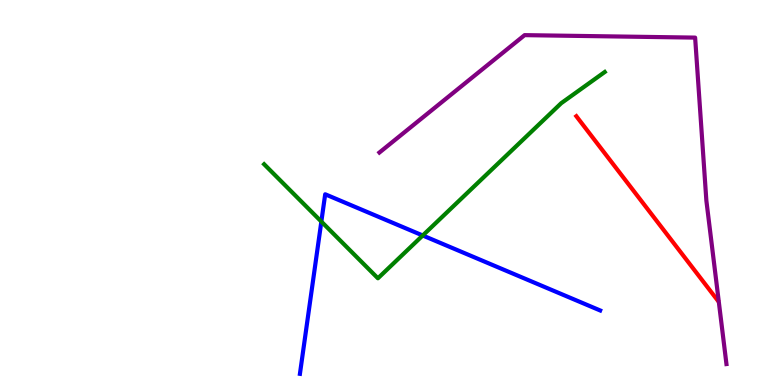[{'lines': ['blue', 'red'], 'intersections': []}, {'lines': ['green', 'red'], 'intersections': []}, {'lines': ['purple', 'red'], 'intersections': []}, {'lines': ['blue', 'green'], 'intersections': [{'x': 4.15, 'y': 4.24}, {'x': 5.45, 'y': 3.88}]}, {'lines': ['blue', 'purple'], 'intersections': []}, {'lines': ['green', 'purple'], 'intersections': []}]